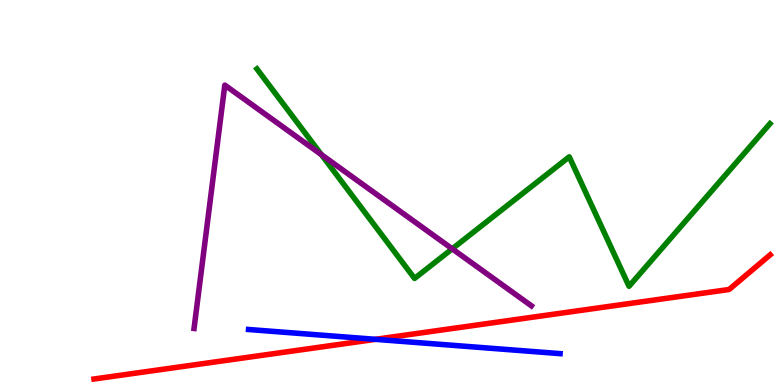[{'lines': ['blue', 'red'], 'intersections': [{'x': 4.85, 'y': 1.19}]}, {'lines': ['green', 'red'], 'intersections': []}, {'lines': ['purple', 'red'], 'intersections': []}, {'lines': ['blue', 'green'], 'intersections': []}, {'lines': ['blue', 'purple'], 'intersections': []}, {'lines': ['green', 'purple'], 'intersections': [{'x': 4.15, 'y': 5.98}, {'x': 5.84, 'y': 3.54}]}]